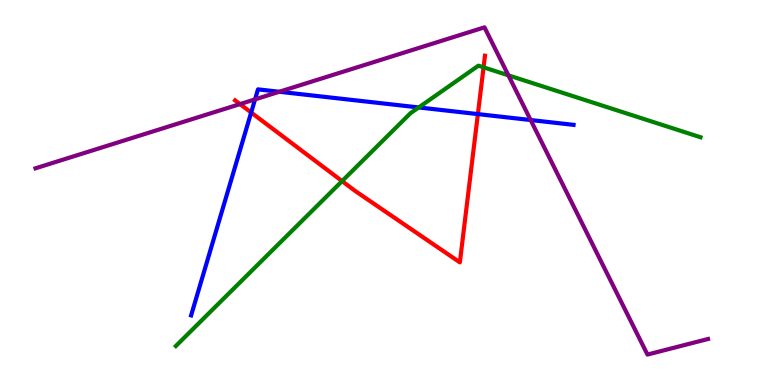[{'lines': ['blue', 'red'], 'intersections': [{'x': 3.24, 'y': 7.08}, {'x': 6.17, 'y': 7.04}]}, {'lines': ['green', 'red'], 'intersections': [{'x': 4.41, 'y': 5.3}, {'x': 6.24, 'y': 8.25}]}, {'lines': ['purple', 'red'], 'intersections': [{'x': 3.1, 'y': 7.3}]}, {'lines': ['blue', 'green'], 'intersections': [{'x': 5.4, 'y': 7.21}]}, {'lines': ['blue', 'purple'], 'intersections': [{'x': 3.29, 'y': 7.42}, {'x': 3.6, 'y': 7.62}, {'x': 6.85, 'y': 6.88}]}, {'lines': ['green', 'purple'], 'intersections': [{'x': 6.56, 'y': 8.04}]}]